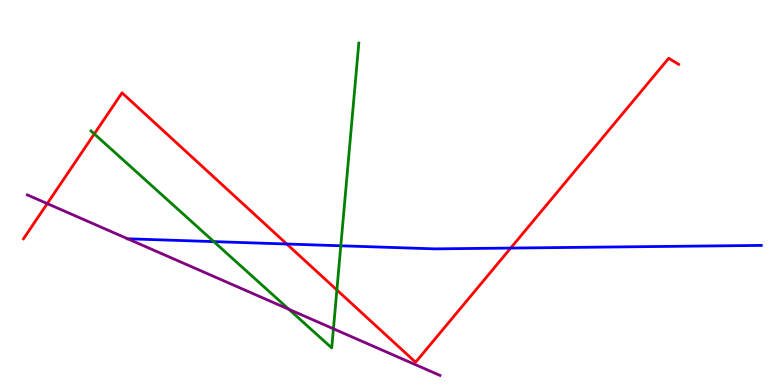[{'lines': ['blue', 'red'], 'intersections': [{'x': 3.7, 'y': 3.66}, {'x': 6.59, 'y': 3.56}]}, {'lines': ['green', 'red'], 'intersections': [{'x': 1.22, 'y': 6.52}, {'x': 4.35, 'y': 2.47}]}, {'lines': ['purple', 'red'], 'intersections': [{'x': 0.61, 'y': 4.71}]}, {'lines': ['blue', 'green'], 'intersections': [{'x': 2.76, 'y': 3.72}, {'x': 4.4, 'y': 3.62}]}, {'lines': ['blue', 'purple'], 'intersections': [{'x': 1.65, 'y': 3.8}]}, {'lines': ['green', 'purple'], 'intersections': [{'x': 3.73, 'y': 1.97}, {'x': 4.3, 'y': 1.46}]}]